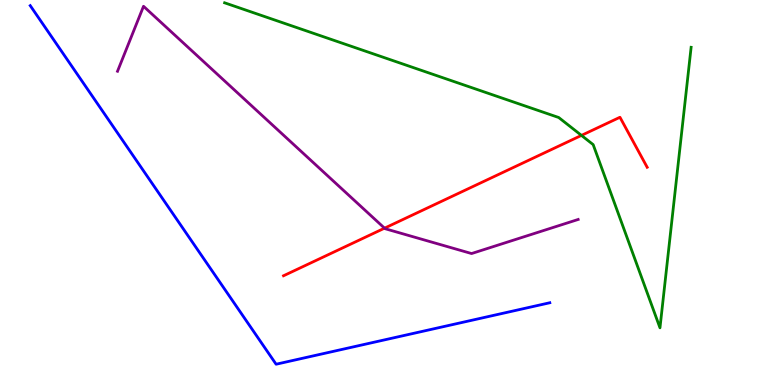[{'lines': ['blue', 'red'], 'intersections': []}, {'lines': ['green', 'red'], 'intersections': [{'x': 7.5, 'y': 6.48}]}, {'lines': ['purple', 'red'], 'intersections': [{'x': 4.96, 'y': 4.07}]}, {'lines': ['blue', 'green'], 'intersections': []}, {'lines': ['blue', 'purple'], 'intersections': []}, {'lines': ['green', 'purple'], 'intersections': []}]